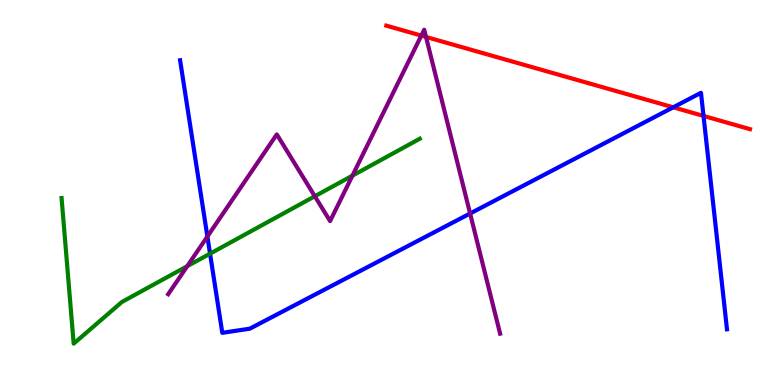[{'lines': ['blue', 'red'], 'intersections': [{'x': 8.69, 'y': 7.21}, {'x': 9.08, 'y': 6.99}]}, {'lines': ['green', 'red'], 'intersections': []}, {'lines': ['purple', 'red'], 'intersections': [{'x': 5.44, 'y': 9.08}, {'x': 5.5, 'y': 9.04}]}, {'lines': ['blue', 'green'], 'intersections': [{'x': 2.71, 'y': 3.41}]}, {'lines': ['blue', 'purple'], 'intersections': [{'x': 2.68, 'y': 3.86}, {'x': 6.07, 'y': 4.45}]}, {'lines': ['green', 'purple'], 'intersections': [{'x': 2.42, 'y': 3.09}, {'x': 4.06, 'y': 4.9}, {'x': 4.55, 'y': 5.44}]}]